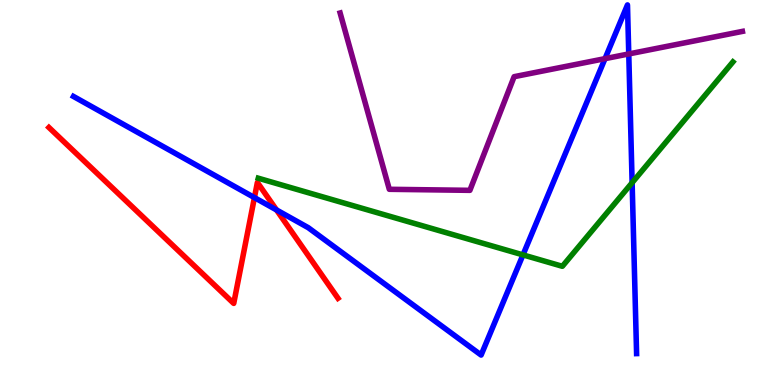[{'lines': ['blue', 'red'], 'intersections': [{'x': 3.28, 'y': 4.87}, {'x': 3.57, 'y': 4.55}]}, {'lines': ['green', 'red'], 'intersections': []}, {'lines': ['purple', 'red'], 'intersections': []}, {'lines': ['blue', 'green'], 'intersections': [{'x': 6.75, 'y': 3.38}, {'x': 8.16, 'y': 5.25}]}, {'lines': ['blue', 'purple'], 'intersections': [{'x': 7.81, 'y': 8.48}, {'x': 8.11, 'y': 8.6}]}, {'lines': ['green', 'purple'], 'intersections': []}]